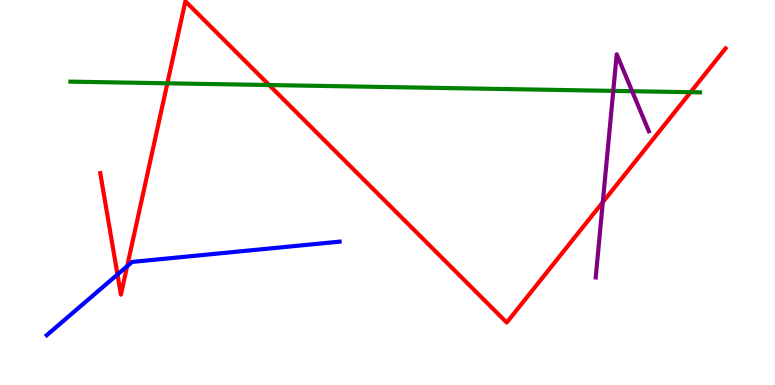[{'lines': ['blue', 'red'], 'intersections': [{'x': 1.52, 'y': 2.87}, {'x': 1.64, 'y': 3.09}]}, {'lines': ['green', 'red'], 'intersections': [{'x': 2.16, 'y': 7.84}, {'x': 3.47, 'y': 7.79}, {'x': 8.91, 'y': 7.61}]}, {'lines': ['purple', 'red'], 'intersections': [{'x': 7.78, 'y': 4.75}]}, {'lines': ['blue', 'green'], 'intersections': []}, {'lines': ['blue', 'purple'], 'intersections': []}, {'lines': ['green', 'purple'], 'intersections': [{'x': 7.91, 'y': 7.64}, {'x': 8.16, 'y': 7.63}]}]